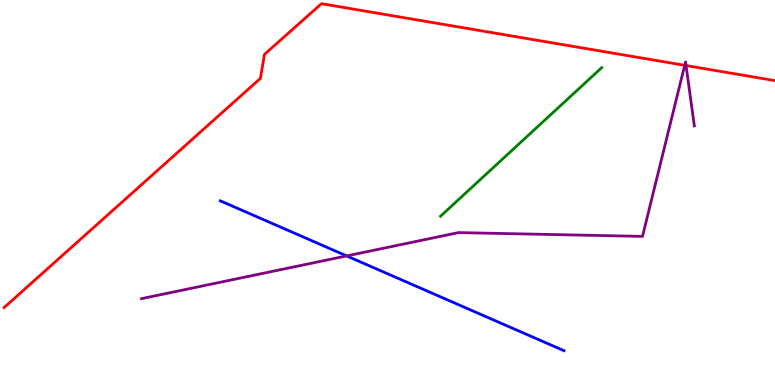[{'lines': ['blue', 'red'], 'intersections': []}, {'lines': ['green', 'red'], 'intersections': []}, {'lines': ['purple', 'red'], 'intersections': [{'x': 8.83, 'y': 8.3}, {'x': 8.85, 'y': 8.3}]}, {'lines': ['blue', 'green'], 'intersections': []}, {'lines': ['blue', 'purple'], 'intersections': [{'x': 4.47, 'y': 3.35}]}, {'lines': ['green', 'purple'], 'intersections': []}]